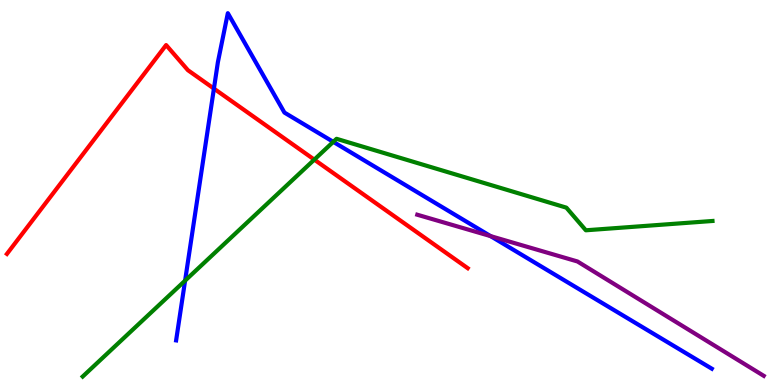[{'lines': ['blue', 'red'], 'intersections': [{'x': 2.76, 'y': 7.7}]}, {'lines': ['green', 'red'], 'intersections': [{'x': 4.06, 'y': 5.85}]}, {'lines': ['purple', 'red'], 'intersections': []}, {'lines': ['blue', 'green'], 'intersections': [{'x': 2.39, 'y': 2.71}, {'x': 4.3, 'y': 6.32}]}, {'lines': ['blue', 'purple'], 'intersections': [{'x': 6.33, 'y': 3.87}]}, {'lines': ['green', 'purple'], 'intersections': []}]